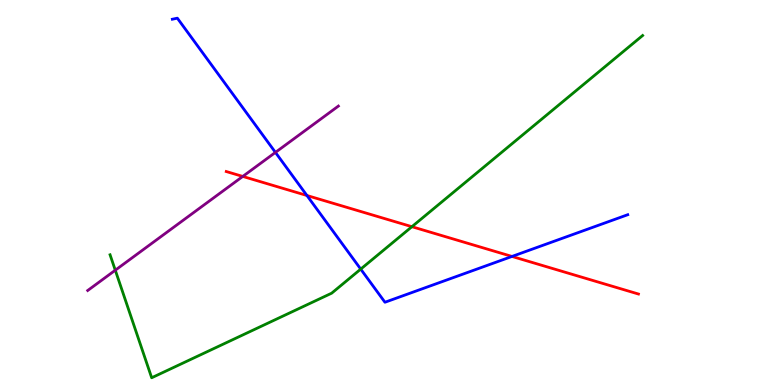[{'lines': ['blue', 'red'], 'intersections': [{'x': 3.96, 'y': 4.92}, {'x': 6.61, 'y': 3.34}]}, {'lines': ['green', 'red'], 'intersections': [{'x': 5.31, 'y': 4.11}]}, {'lines': ['purple', 'red'], 'intersections': [{'x': 3.13, 'y': 5.42}]}, {'lines': ['blue', 'green'], 'intersections': [{'x': 4.65, 'y': 3.01}]}, {'lines': ['blue', 'purple'], 'intersections': [{'x': 3.55, 'y': 6.04}]}, {'lines': ['green', 'purple'], 'intersections': [{'x': 1.49, 'y': 2.98}]}]